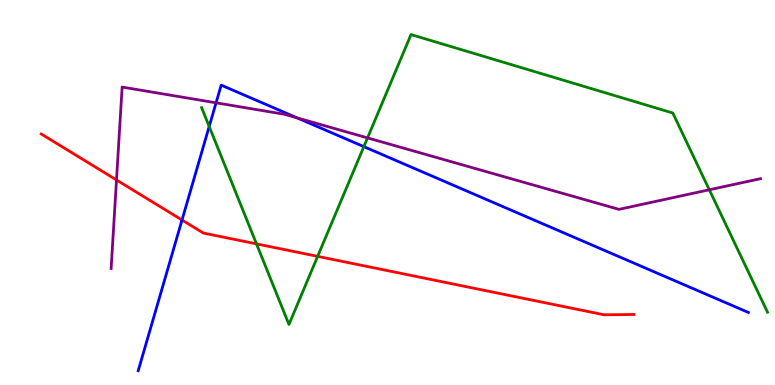[{'lines': ['blue', 'red'], 'intersections': [{'x': 2.35, 'y': 4.29}]}, {'lines': ['green', 'red'], 'intersections': [{'x': 3.31, 'y': 3.67}, {'x': 4.1, 'y': 3.34}]}, {'lines': ['purple', 'red'], 'intersections': [{'x': 1.5, 'y': 5.33}]}, {'lines': ['blue', 'green'], 'intersections': [{'x': 2.7, 'y': 6.71}, {'x': 4.69, 'y': 6.19}]}, {'lines': ['blue', 'purple'], 'intersections': [{'x': 2.79, 'y': 7.33}, {'x': 3.83, 'y': 6.94}]}, {'lines': ['green', 'purple'], 'intersections': [{'x': 4.74, 'y': 6.42}, {'x': 9.15, 'y': 5.07}]}]